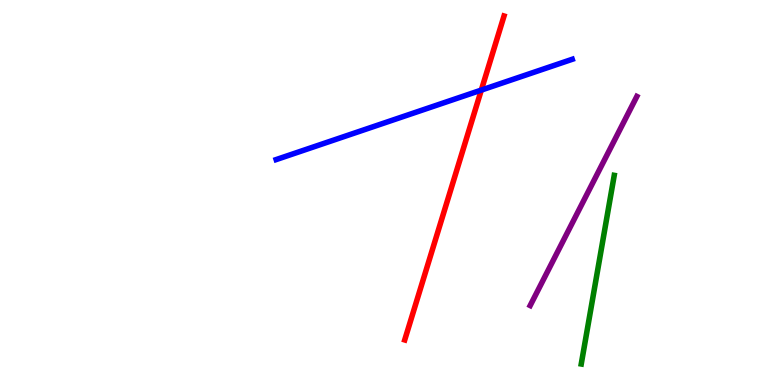[{'lines': ['blue', 'red'], 'intersections': [{'x': 6.21, 'y': 7.66}]}, {'lines': ['green', 'red'], 'intersections': []}, {'lines': ['purple', 'red'], 'intersections': []}, {'lines': ['blue', 'green'], 'intersections': []}, {'lines': ['blue', 'purple'], 'intersections': []}, {'lines': ['green', 'purple'], 'intersections': []}]